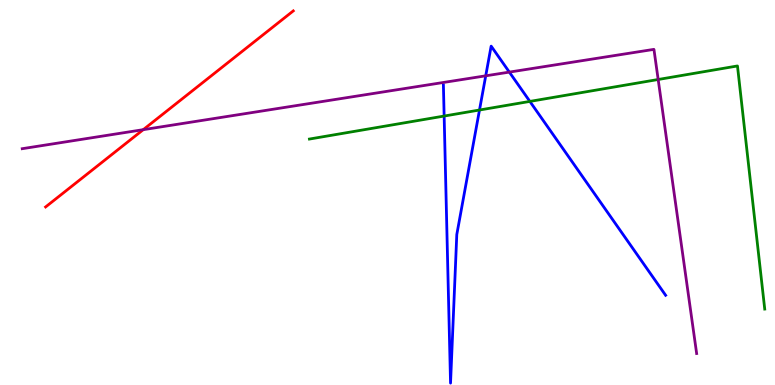[{'lines': ['blue', 'red'], 'intersections': []}, {'lines': ['green', 'red'], 'intersections': []}, {'lines': ['purple', 'red'], 'intersections': [{'x': 1.85, 'y': 6.63}]}, {'lines': ['blue', 'green'], 'intersections': [{'x': 5.73, 'y': 6.99}, {'x': 6.19, 'y': 7.14}, {'x': 6.84, 'y': 7.37}]}, {'lines': ['blue', 'purple'], 'intersections': [{'x': 6.27, 'y': 8.03}, {'x': 6.57, 'y': 8.13}]}, {'lines': ['green', 'purple'], 'intersections': [{'x': 8.49, 'y': 7.94}]}]